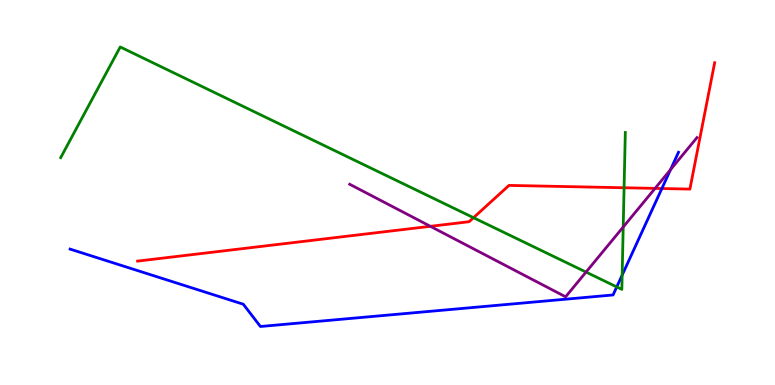[{'lines': ['blue', 'red'], 'intersections': [{'x': 8.54, 'y': 5.1}]}, {'lines': ['green', 'red'], 'intersections': [{'x': 6.11, 'y': 4.35}, {'x': 8.05, 'y': 5.12}]}, {'lines': ['purple', 'red'], 'intersections': [{'x': 5.55, 'y': 4.12}, {'x': 8.45, 'y': 5.11}]}, {'lines': ['blue', 'green'], 'intersections': [{'x': 7.96, 'y': 2.55}, {'x': 8.03, 'y': 2.85}]}, {'lines': ['blue', 'purple'], 'intersections': [{'x': 8.65, 'y': 5.59}]}, {'lines': ['green', 'purple'], 'intersections': [{'x': 7.56, 'y': 2.93}, {'x': 8.04, 'y': 4.1}]}]